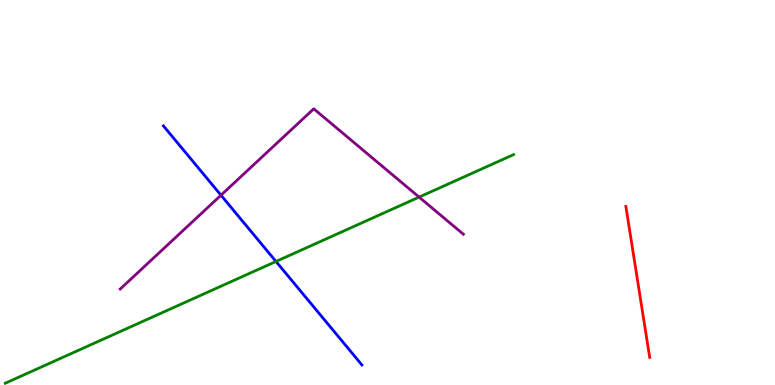[{'lines': ['blue', 'red'], 'intersections': []}, {'lines': ['green', 'red'], 'intersections': []}, {'lines': ['purple', 'red'], 'intersections': []}, {'lines': ['blue', 'green'], 'intersections': [{'x': 3.56, 'y': 3.21}]}, {'lines': ['blue', 'purple'], 'intersections': [{'x': 2.85, 'y': 4.93}]}, {'lines': ['green', 'purple'], 'intersections': [{'x': 5.41, 'y': 4.88}]}]